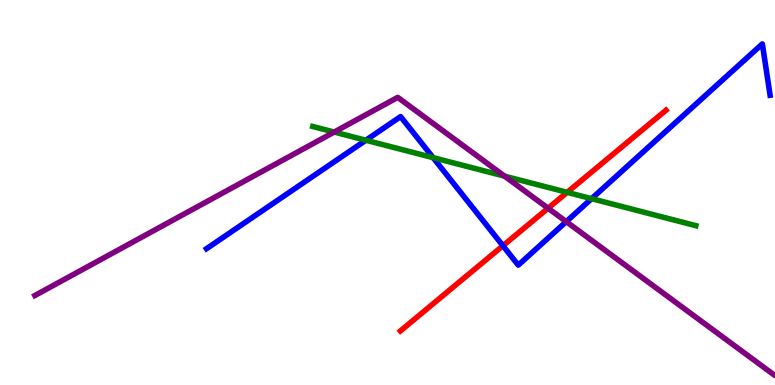[{'lines': ['blue', 'red'], 'intersections': [{'x': 6.49, 'y': 3.62}]}, {'lines': ['green', 'red'], 'intersections': [{'x': 7.32, 'y': 5.0}]}, {'lines': ['purple', 'red'], 'intersections': [{'x': 7.07, 'y': 4.59}]}, {'lines': ['blue', 'green'], 'intersections': [{'x': 4.72, 'y': 6.36}, {'x': 5.59, 'y': 5.9}, {'x': 7.63, 'y': 4.84}]}, {'lines': ['blue', 'purple'], 'intersections': [{'x': 7.31, 'y': 4.24}]}, {'lines': ['green', 'purple'], 'intersections': [{'x': 4.31, 'y': 6.57}, {'x': 6.51, 'y': 5.42}]}]